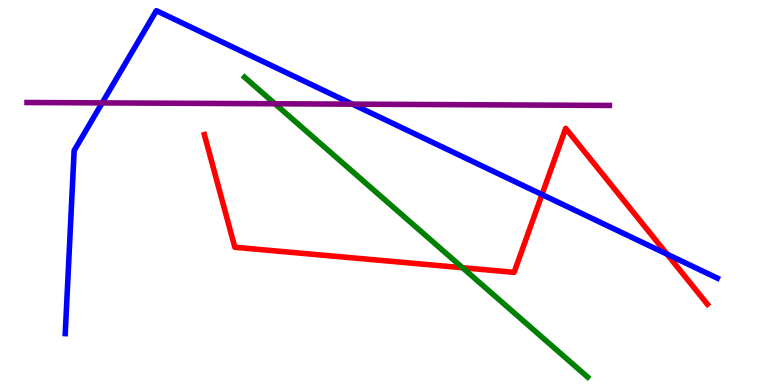[{'lines': ['blue', 'red'], 'intersections': [{'x': 6.99, 'y': 4.95}, {'x': 8.61, 'y': 3.4}]}, {'lines': ['green', 'red'], 'intersections': [{'x': 5.97, 'y': 3.05}]}, {'lines': ['purple', 'red'], 'intersections': []}, {'lines': ['blue', 'green'], 'intersections': []}, {'lines': ['blue', 'purple'], 'intersections': [{'x': 1.32, 'y': 7.33}, {'x': 4.55, 'y': 7.29}]}, {'lines': ['green', 'purple'], 'intersections': [{'x': 3.55, 'y': 7.3}]}]